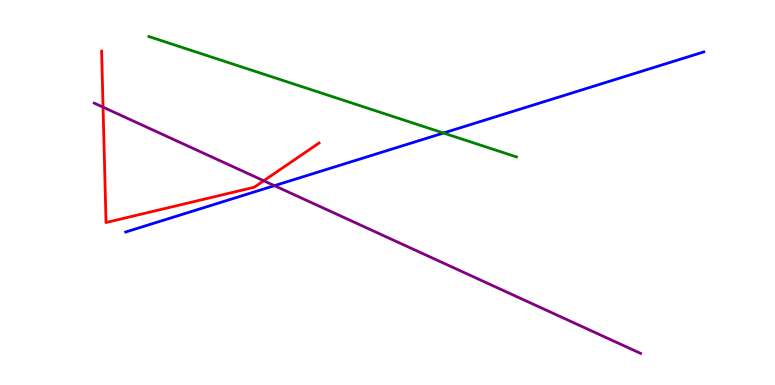[{'lines': ['blue', 'red'], 'intersections': []}, {'lines': ['green', 'red'], 'intersections': []}, {'lines': ['purple', 'red'], 'intersections': [{'x': 1.33, 'y': 7.22}, {'x': 3.4, 'y': 5.3}]}, {'lines': ['blue', 'green'], 'intersections': [{'x': 5.72, 'y': 6.55}]}, {'lines': ['blue', 'purple'], 'intersections': [{'x': 3.54, 'y': 5.18}]}, {'lines': ['green', 'purple'], 'intersections': []}]